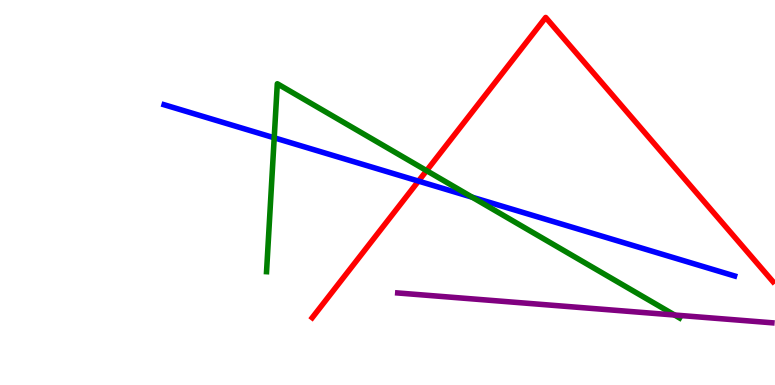[{'lines': ['blue', 'red'], 'intersections': [{'x': 5.4, 'y': 5.3}]}, {'lines': ['green', 'red'], 'intersections': [{'x': 5.5, 'y': 5.57}]}, {'lines': ['purple', 'red'], 'intersections': []}, {'lines': ['blue', 'green'], 'intersections': [{'x': 3.54, 'y': 6.42}, {'x': 6.09, 'y': 4.88}]}, {'lines': ['blue', 'purple'], 'intersections': []}, {'lines': ['green', 'purple'], 'intersections': [{'x': 8.7, 'y': 1.82}]}]